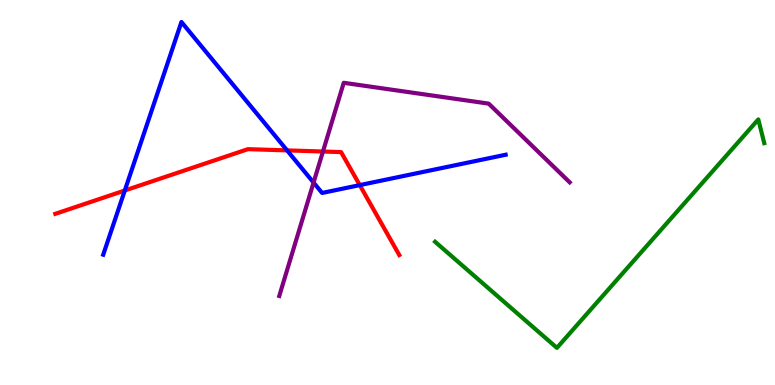[{'lines': ['blue', 'red'], 'intersections': [{'x': 1.61, 'y': 5.05}, {'x': 3.7, 'y': 6.09}, {'x': 4.64, 'y': 5.19}]}, {'lines': ['green', 'red'], 'intersections': []}, {'lines': ['purple', 'red'], 'intersections': [{'x': 4.17, 'y': 6.06}]}, {'lines': ['blue', 'green'], 'intersections': []}, {'lines': ['blue', 'purple'], 'intersections': [{'x': 4.05, 'y': 5.26}]}, {'lines': ['green', 'purple'], 'intersections': []}]